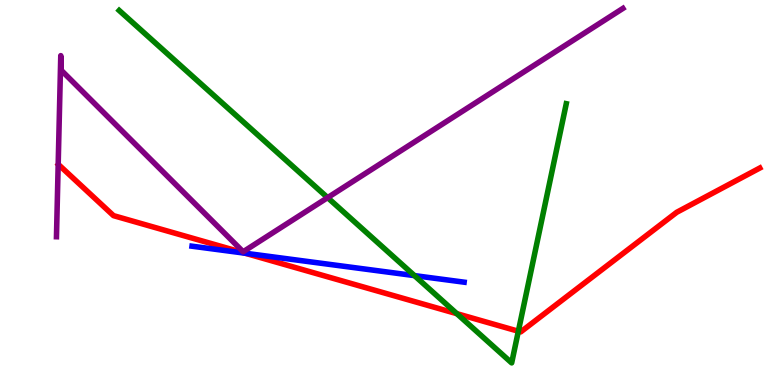[{'lines': ['blue', 'red'], 'intersections': [{'x': 3.16, 'y': 3.42}]}, {'lines': ['green', 'red'], 'intersections': [{'x': 5.89, 'y': 1.85}, {'x': 6.69, 'y': 1.4}]}, {'lines': ['purple', 'red'], 'intersections': []}, {'lines': ['blue', 'green'], 'intersections': [{'x': 5.35, 'y': 2.84}]}, {'lines': ['blue', 'purple'], 'intersections': []}, {'lines': ['green', 'purple'], 'intersections': [{'x': 4.23, 'y': 4.87}]}]